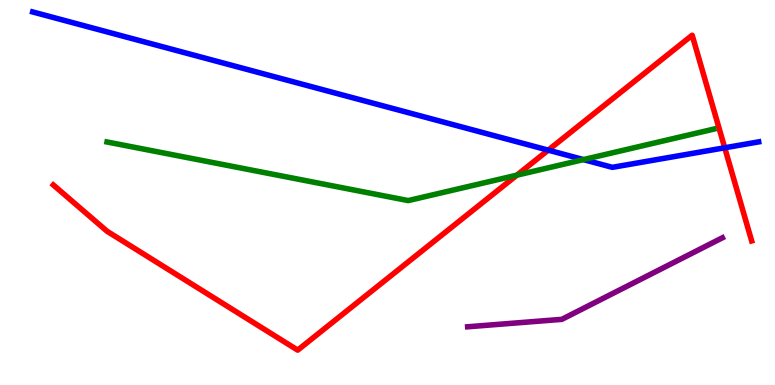[{'lines': ['blue', 'red'], 'intersections': [{'x': 7.07, 'y': 6.1}, {'x': 9.35, 'y': 6.16}]}, {'lines': ['green', 'red'], 'intersections': [{'x': 6.67, 'y': 5.45}]}, {'lines': ['purple', 'red'], 'intersections': []}, {'lines': ['blue', 'green'], 'intersections': [{'x': 7.53, 'y': 5.85}]}, {'lines': ['blue', 'purple'], 'intersections': []}, {'lines': ['green', 'purple'], 'intersections': []}]